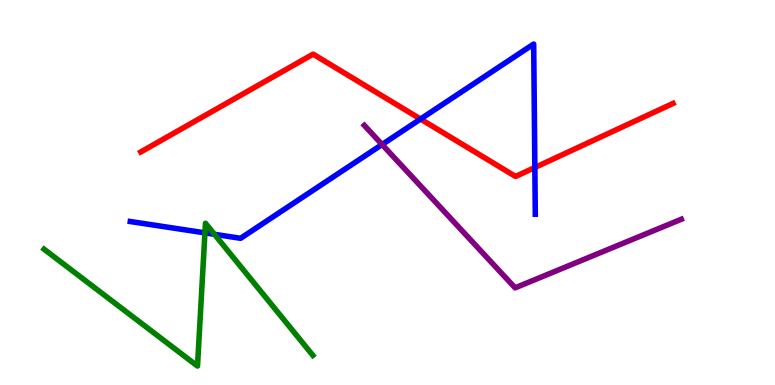[{'lines': ['blue', 'red'], 'intersections': [{'x': 5.43, 'y': 6.91}, {'x': 6.9, 'y': 5.65}]}, {'lines': ['green', 'red'], 'intersections': []}, {'lines': ['purple', 'red'], 'intersections': []}, {'lines': ['blue', 'green'], 'intersections': [{'x': 2.64, 'y': 3.95}, {'x': 2.77, 'y': 3.91}]}, {'lines': ['blue', 'purple'], 'intersections': [{'x': 4.93, 'y': 6.25}]}, {'lines': ['green', 'purple'], 'intersections': []}]